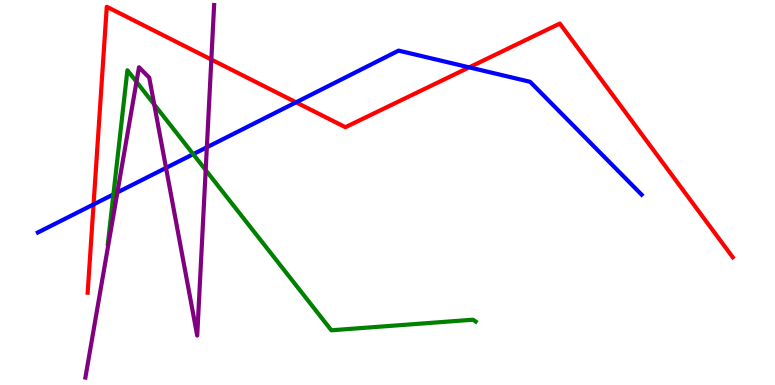[{'lines': ['blue', 'red'], 'intersections': [{'x': 1.21, 'y': 4.69}, {'x': 3.82, 'y': 7.34}, {'x': 6.05, 'y': 8.25}]}, {'lines': ['green', 'red'], 'intersections': []}, {'lines': ['purple', 'red'], 'intersections': [{'x': 2.73, 'y': 8.45}]}, {'lines': ['blue', 'green'], 'intersections': [{'x': 1.46, 'y': 4.95}, {'x': 2.49, 'y': 6.0}]}, {'lines': ['blue', 'purple'], 'intersections': [{'x': 1.51, 'y': 5.0}, {'x': 2.14, 'y': 5.64}, {'x': 2.67, 'y': 6.17}]}, {'lines': ['green', 'purple'], 'intersections': [{'x': 1.76, 'y': 7.87}, {'x': 1.99, 'y': 7.29}, {'x': 2.65, 'y': 5.58}]}]